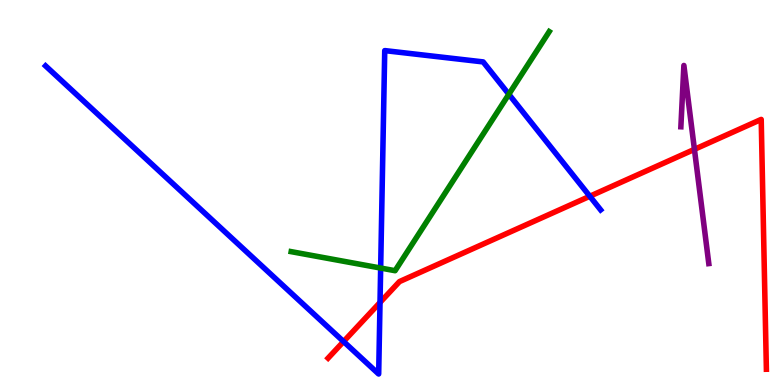[{'lines': ['blue', 'red'], 'intersections': [{'x': 4.43, 'y': 1.13}, {'x': 4.9, 'y': 2.14}, {'x': 7.61, 'y': 4.9}]}, {'lines': ['green', 'red'], 'intersections': []}, {'lines': ['purple', 'red'], 'intersections': [{'x': 8.96, 'y': 6.12}]}, {'lines': ['blue', 'green'], 'intersections': [{'x': 4.91, 'y': 3.04}, {'x': 6.57, 'y': 7.55}]}, {'lines': ['blue', 'purple'], 'intersections': []}, {'lines': ['green', 'purple'], 'intersections': []}]